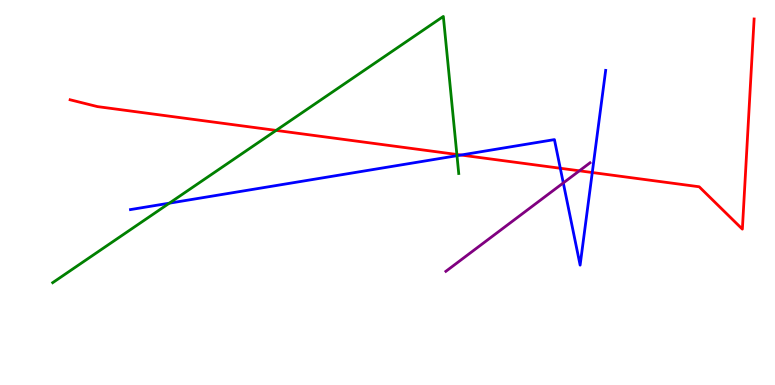[{'lines': ['blue', 'red'], 'intersections': [{'x': 5.95, 'y': 5.97}, {'x': 7.23, 'y': 5.63}, {'x': 7.64, 'y': 5.52}]}, {'lines': ['green', 'red'], 'intersections': [{'x': 3.56, 'y': 6.61}, {'x': 5.9, 'y': 5.99}]}, {'lines': ['purple', 'red'], 'intersections': [{'x': 7.48, 'y': 5.56}]}, {'lines': ['blue', 'green'], 'intersections': [{'x': 2.18, 'y': 4.72}, {'x': 5.9, 'y': 5.96}]}, {'lines': ['blue', 'purple'], 'intersections': [{'x': 7.27, 'y': 5.25}]}, {'lines': ['green', 'purple'], 'intersections': []}]